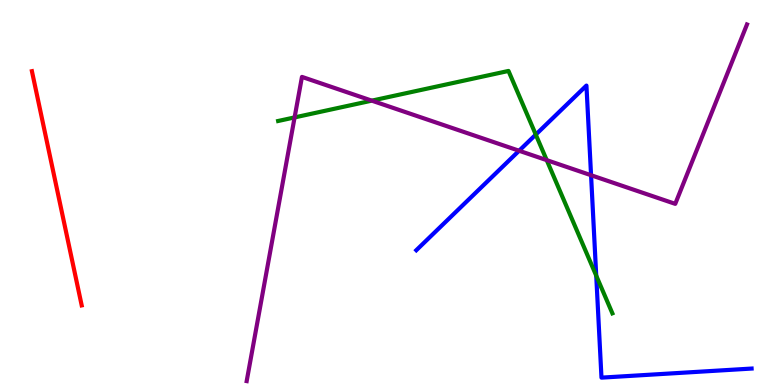[{'lines': ['blue', 'red'], 'intersections': []}, {'lines': ['green', 'red'], 'intersections': []}, {'lines': ['purple', 'red'], 'intersections': []}, {'lines': ['blue', 'green'], 'intersections': [{'x': 6.91, 'y': 6.5}, {'x': 7.69, 'y': 2.84}]}, {'lines': ['blue', 'purple'], 'intersections': [{'x': 6.7, 'y': 6.08}, {'x': 7.63, 'y': 5.45}]}, {'lines': ['green', 'purple'], 'intersections': [{'x': 3.8, 'y': 6.95}, {'x': 4.8, 'y': 7.39}, {'x': 7.05, 'y': 5.84}]}]